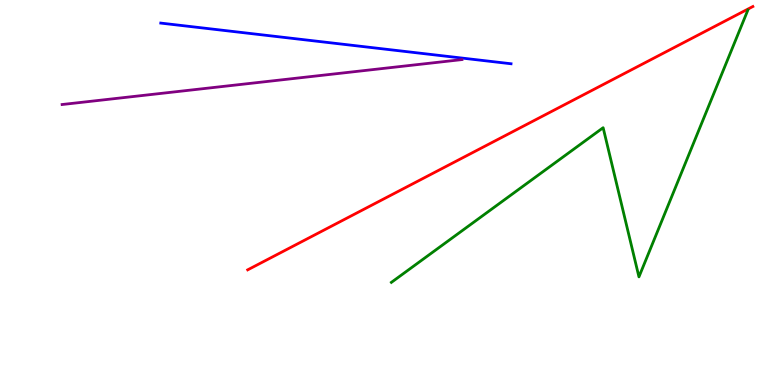[{'lines': ['blue', 'red'], 'intersections': []}, {'lines': ['green', 'red'], 'intersections': []}, {'lines': ['purple', 'red'], 'intersections': []}, {'lines': ['blue', 'green'], 'intersections': []}, {'lines': ['blue', 'purple'], 'intersections': []}, {'lines': ['green', 'purple'], 'intersections': []}]